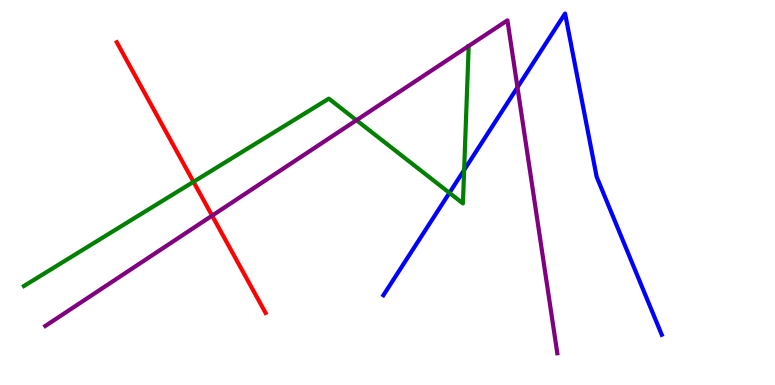[{'lines': ['blue', 'red'], 'intersections': []}, {'lines': ['green', 'red'], 'intersections': [{'x': 2.5, 'y': 5.28}]}, {'lines': ['purple', 'red'], 'intersections': [{'x': 2.74, 'y': 4.4}]}, {'lines': ['blue', 'green'], 'intersections': [{'x': 5.8, 'y': 4.99}, {'x': 5.99, 'y': 5.58}]}, {'lines': ['blue', 'purple'], 'intersections': [{'x': 6.68, 'y': 7.73}]}, {'lines': ['green', 'purple'], 'intersections': [{'x': 4.6, 'y': 6.88}]}]